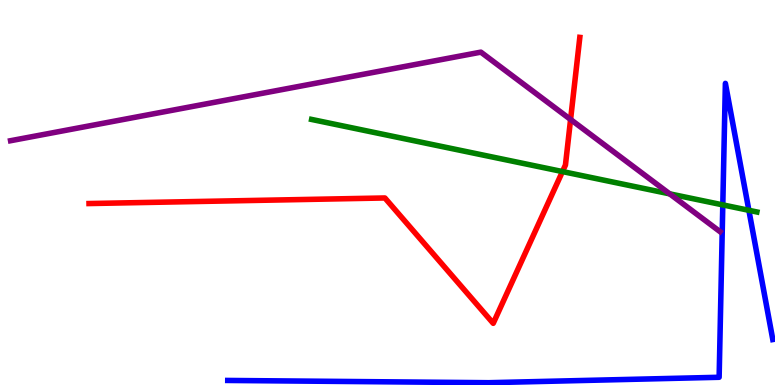[{'lines': ['blue', 'red'], 'intersections': []}, {'lines': ['green', 'red'], 'intersections': [{'x': 7.26, 'y': 5.54}]}, {'lines': ['purple', 'red'], 'intersections': [{'x': 7.36, 'y': 6.9}]}, {'lines': ['blue', 'green'], 'intersections': [{'x': 9.33, 'y': 4.68}, {'x': 9.66, 'y': 4.54}]}, {'lines': ['blue', 'purple'], 'intersections': []}, {'lines': ['green', 'purple'], 'intersections': [{'x': 8.64, 'y': 4.96}]}]